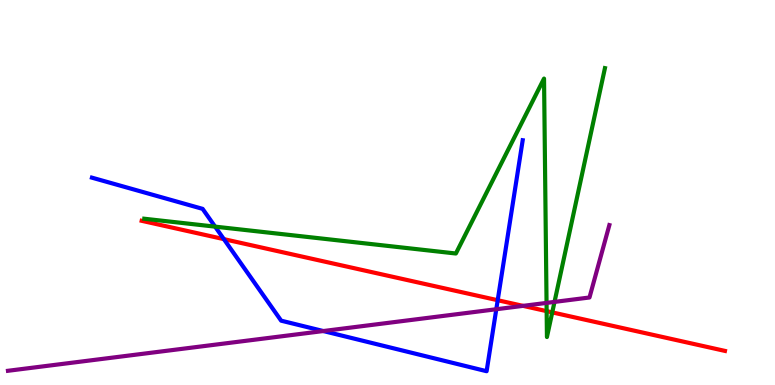[{'lines': ['blue', 'red'], 'intersections': [{'x': 2.89, 'y': 3.79}, {'x': 6.42, 'y': 2.2}]}, {'lines': ['green', 'red'], 'intersections': [{'x': 7.05, 'y': 1.92}, {'x': 7.13, 'y': 1.89}]}, {'lines': ['purple', 'red'], 'intersections': [{'x': 6.75, 'y': 2.06}]}, {'lines': ['blue', 'green'], 'intersections': [{'x': 2.78, 'y': 4.11}]}, {'lines': ['blue', 'purple'], 'intersections': [{'x': 4.17, 'y': 1.4}, {'x': 6.4, 'y': 1.97}]}, {'lines': ['green', 'purple'], 'intersections': [{'x': 7.05, 'y': 2.13}, {'x': 7.16, 'y': 2.16}]}]